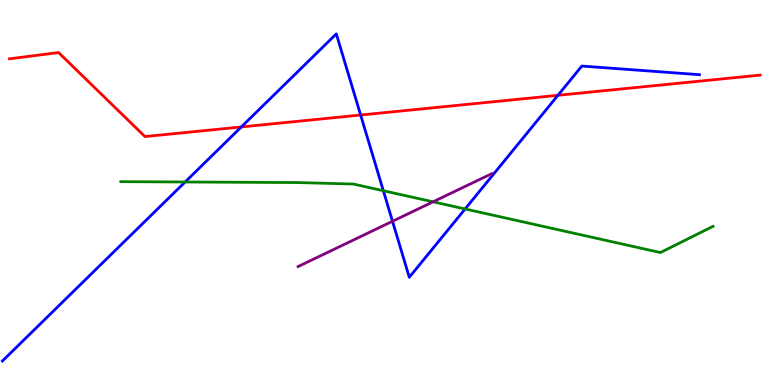[{'lines': ['blue', 'red'], 'intersections': [{'x': 3.11, 'y': 6.7}, {'x': 4.65, 'y': 7.01}, {'x': 7.2, 'y': 7.52}]}, {'lines': ['green', 'red'], 'intersections': []}, {'lines': ['purple', 'red'], 'intersections': []}, {'lines': ['blue', 'green'], 'intersections': [{'x': 2.39, 'y': 5.27}, {'x': 4.95, 'y': 5.05}, {'x': 6.0, 'y': 4.57}]}, {'lines': ['blue', 'purple'], 'intersections': [{'x': 5.06, 'y': 4.25}]}, {'lines': ['green', 'purple'], 'intersections': [{'x': 5.59, 'y': 4.76}]}]